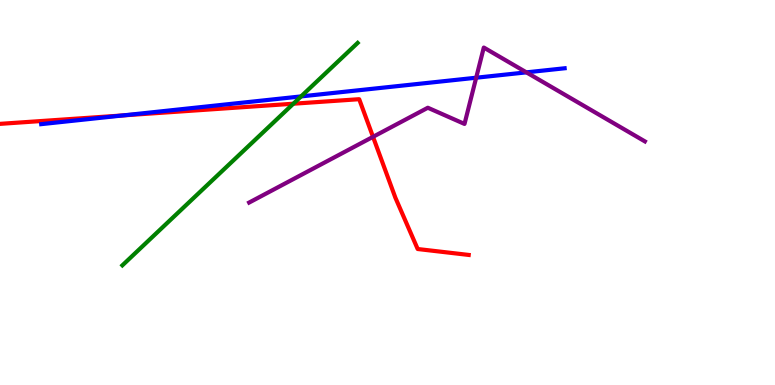[{'lines': ['blue', 'red'], 'intersections': [{'x': 1.59, 'y': 7.0}]}, {'lines': ['green', 'red'], 'intersections': [{'x': 3.79, 'y': 7.31}]}, {'lines': ['purple', 'red'], 'intersections': [{'x': 4.81, 'y': 6.45}]}, {'lines': ['blue', 'green'], 'intersections': [{'x': 3.88, 'y': 7.5}]}, {'lines': ['blue', 'purple'], 'intersections': [{'x': 6.14, 'y': 7.98}, {'x': 6.79, 'y': 8.12}]}, {'lines': ['green', 'purple'], 'intersections': []}]